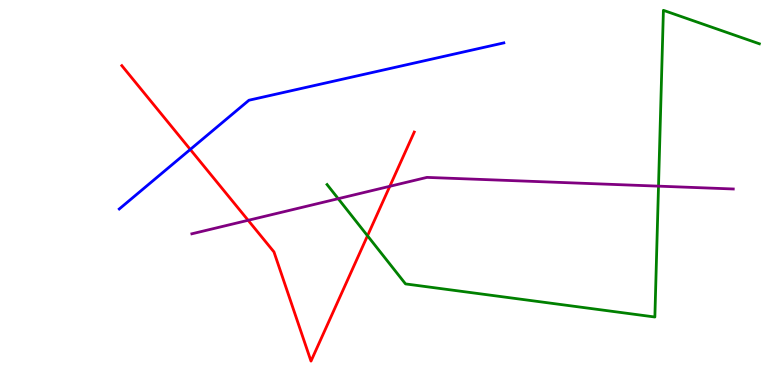[{'lines': ['blue', 'red'], 'intersections': [{'x': 2.46, 'y': 6.12}]}, {'lines': ['green', 'red'], 'intersections': [{'x': 4.74, 'y': 3.88}]}, {'lines': ['purple', 'red'], 'intersections': [{'x': 3.2, 'y': 4.28}, {'x': 5.03, 'y': 5.16}]}, {'lines': ['blue', 'green'], 'intersections': []}, {'lines': ['blue', 'purple'], 'intersections': []}, {'lines': ['green', 'purple'], 'intersections': [{'x': 4.36, 'y': 4.84}, {'x': 8.5, 'y': 5.16}]}]